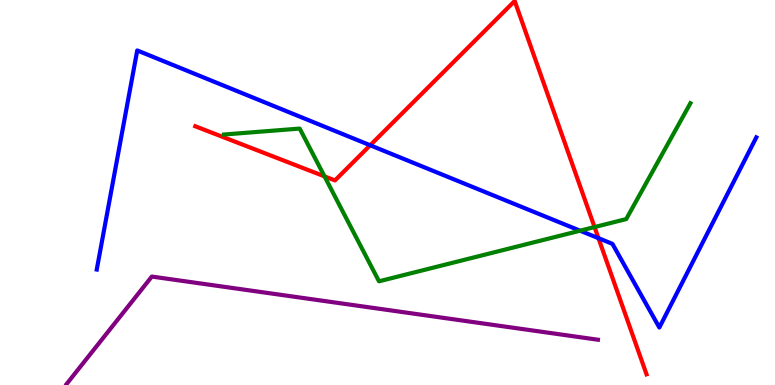[{'lines': ['blue', 'red'], 'intersections': [{'x': 4.78, 'y': 6.23}, {'x': 7.72, 'y': 3.81}]}, {'lines': ['green', 'red'], 'intersections': [{'x': 4.19, 'y': 5.42}, {'x': 7.67, 'y': 4.1}]}, {'lines': ['purple', 'red'], 'intersections': []}, {'lines': ['blue', 'green'], 'intersections': [{'x': 7.48, 'y': 4.01}]}, {'lines': ['blue', 'purple'], 'intersections': []}, {'lines': ['green', 'purple'], 'intersections': []}]